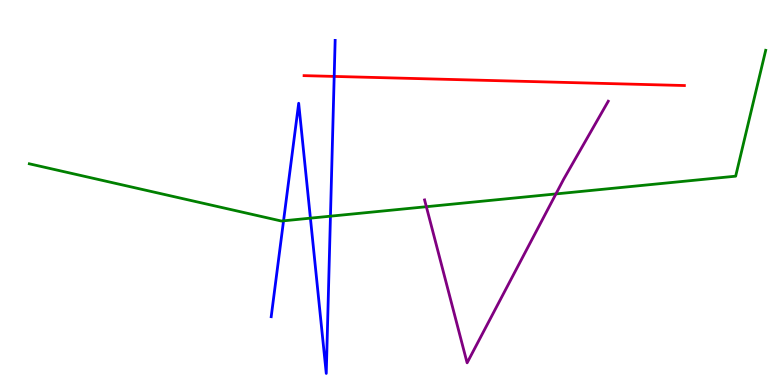[{'lines': ['blue', 'red'], 'intersections': [{'x': 4.31, 'y': 8.02}]}, {'lines': ['green', 'red'], 'intersections': []}, {'lines': ['purple', 'red'], 'intersections': []}, {'lines': ['blue', 'green'], 'intersections': [{'x': 3.66, 'y': 4.26}, {'x': 4.01, 'y': 4.33}, {'x': 4.26, 'y': 4.38}]}, {'lines': ['blue', 'purple'], 'intersections': []}, {'lines': ['green', 'purple'], 'intersections': [{'x': 5.5, 'y': 4.63}, {'x': 7.17, 'y': 4.96}]}]